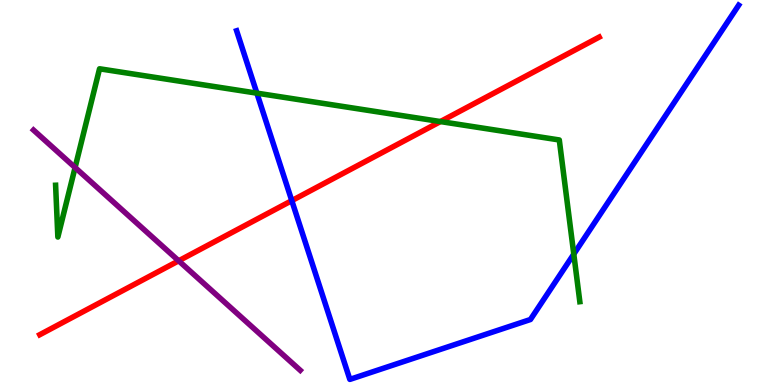[{'lines': ['blue', 'red'], 'intersections': [{'x': 3.77, 'y': 4.79}]}, {'lines': ['green', 'red'], 'intersections': [{'x': 5.68, 'y': 6.84}]}, {'lines': ['purple', 'red'], 'intersections': [{'x': 2.31, 'y': 3.23}]}, {'lines': ['blue', 'green'], 'intersections': [{'x': 3.31, 'y': 7.58}, {'x': 7.4, 'y': 3.4}]}, {'lines': ['blue', 'purple'], 'intersections': []}, {'lines': ['green', 'purple'], 'intersections': [{'x': 0.969, 'y': 5.65}]}]